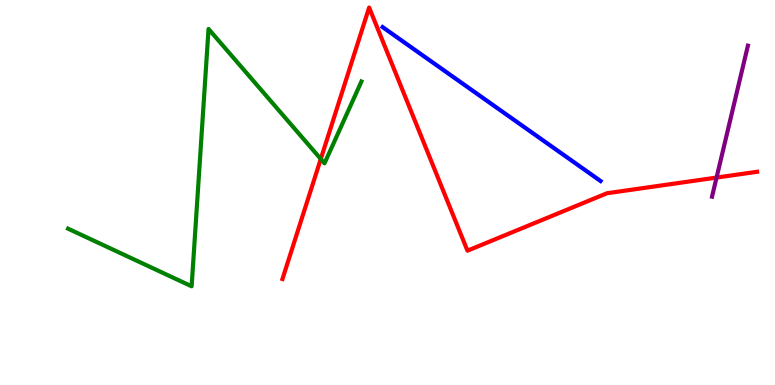[{'lines': ['blue', 'red'], 'intersections': []}, {'lines': ['green', 'red'], 'intersections': [{'x': 4.14, 'y': 5.87}]}, {'lines': ['purple', 'red'], 'intersections': [{'x': 9.25, 'y': 5.39}]}, {'lines': ['blue', 'green'], 'intersections': []}, {'lines': ['blue', 'purple'], 'intersections': []}, {'lines': ['green', 'purple'], 'intersections': []}]